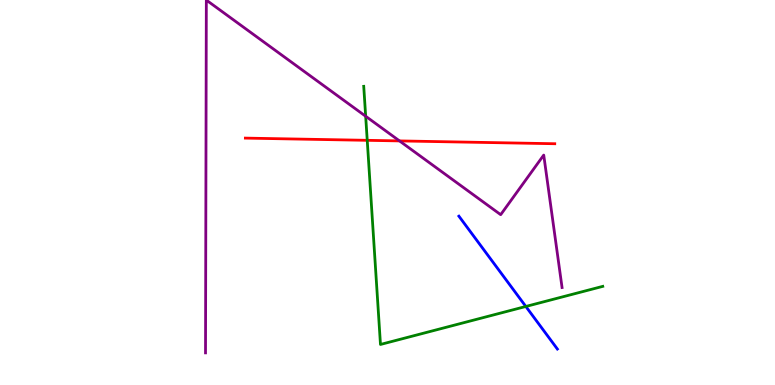[{'lines': ['blue', 'red'], 'intersections': []}, {'lines': ['green', 'red'], 'intersections': [{'x': 4.74, 'y': 6.36}]}, {'lines': ['purple', 'red'], 'intersections': [{'x': 5.15, 'y': 6.34}]}, {'lines': ['blue', 'green'], 'intersections': [{'x': 6.78, 'y': 2.04}]}, {'lines': ['blue', 'purple'], 'intersections': []}, {'lines': ['green', 'purple'], 'intersections': [{'x': 4.72, 'y': 6.98}]}]